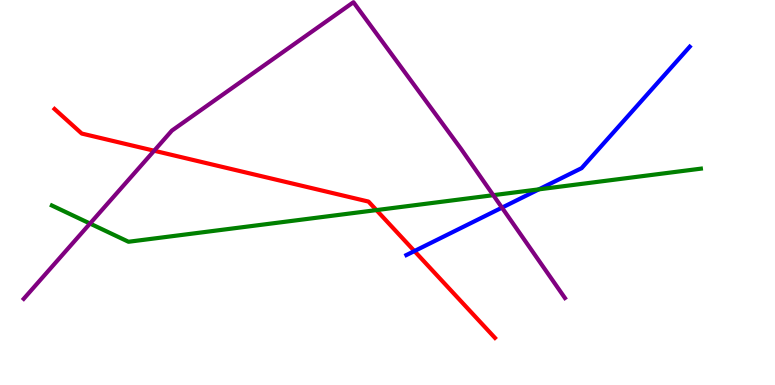[{'lines': ['blue', 'red'], 'intersections': [{'x': 5.35, 'y': 3.48}]}, {'lines': ['green', 'red'], 'intersections': [{'x': 4.86, 'y': 4.54}]}, {'lines': ['purple', 'red'], 'intersections': [{'x': 1.99, 'y': 6.08}]}, {'lines': ['blue', 'green'], 'intersections': [{'x': 6.95, 'y': 5.08}]}, {'lines': ['blue', 'purple'], 'intersections': [{'x': 6.48, 'y': 4.61}]}, {'lines': ['green', 'purple'], 'intersections': [{'x': 1.16, 'y': 4.19}, {'x': 6.36, 'y': 4.93}]}]